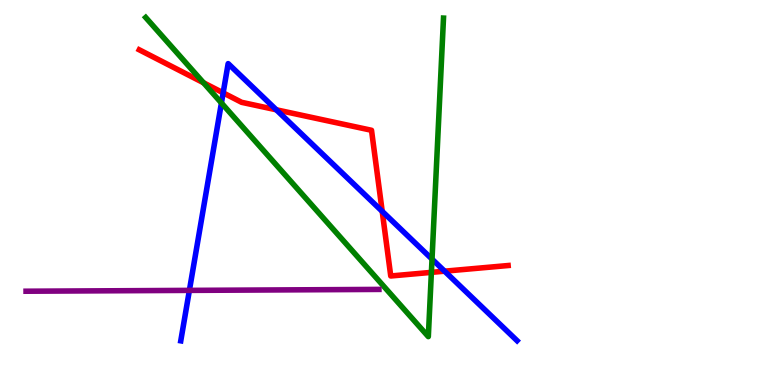[{'lines': ['blue', 'red'], 'intersections': [{'x': 2.88, 'y': 7.59}, {'x': 3.57, 'y': 7.15}, {'x': 4.93, 'y': 4.51}, {'x': 5.74, 'y': 2.96}]}, {'lines': ['green', 'red'], 'intersections': [{'x': 2.63, 'y': 7.85}, {'x': 5.57, 'y': 2.93}]}, {'lines': ['purple', 'red'], 'intersections': []}, {'lines': ['blue', 'green'], 'intersections': [{'x': 2.86, 'y': 7.33}, {'x': 5.57, 'y': 3.27}]}, {'lines': ['blue', 'purple'], 'intersections': [{'x': 2.44, 'y': 2.46}]}, {'lines': ['green', 'purple'], 'intersections': []}]